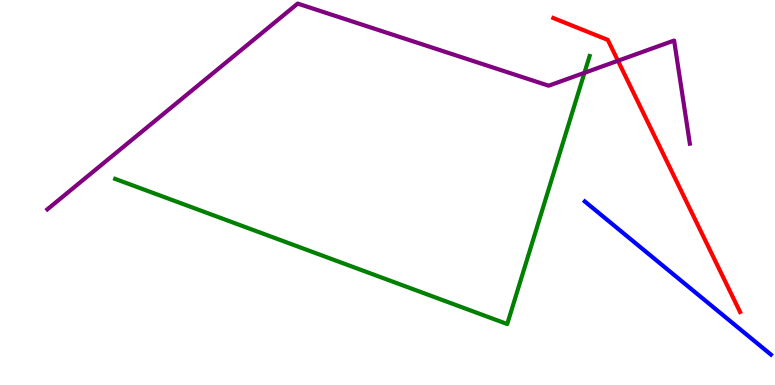[{'lines': ['blue', 'red'], 'intersections': []}, {'lines': ['green', 'red'], 'intersections': []}, {'lines': ['purple', 'red'], 'intersections': [{'x': 7.97, 'y': 8.42}]}, {'lines': ['blue', 'green'], 'intersections': []}, {'lines': ['blue', 'purple'], 'intersections': []}, {'lines': ['green', 'purple'], 'intersections': [{'x': 7.54, 'y': 8.11}]}]